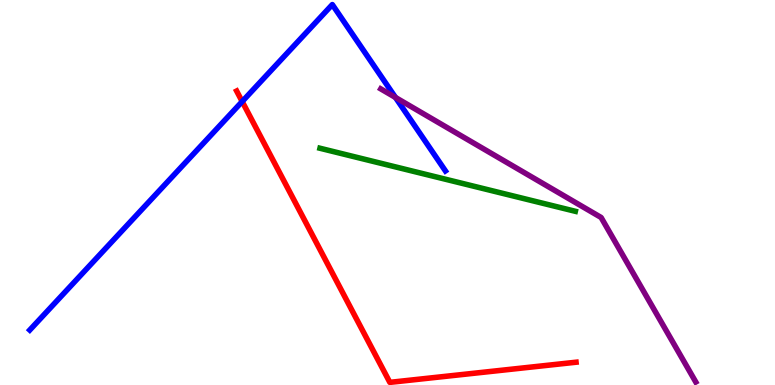[{'lines': ['blue', 'red'], 'intersections': [{'x': 3.12, 'y': 7.36}]}, {'lines': ['green', 'red'], 'intersections': []}, {'lines': ['purple', 'red'], 'intersections': []}, {'lines': ['blue', 'green'], 'intersections': []}, {'lines': ['blue', 'purple'], 'intersections': [{'x': 5.1, 'y': 7.47}]}, {'lines': ['green', 'purple'], 'intersections': []}]